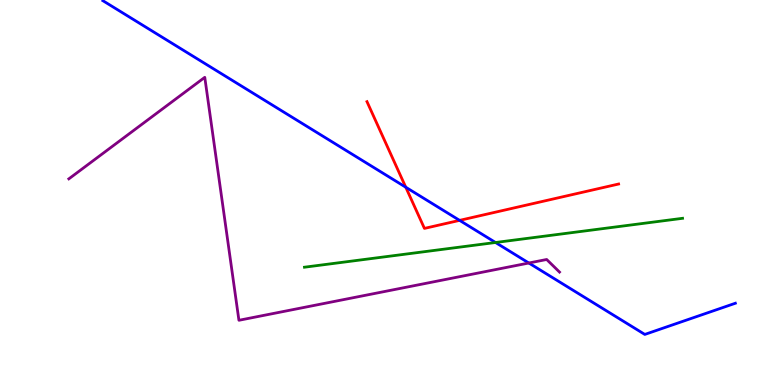[{'lines': ['blue', 'red'], 'intersections': [{'x': 5.24, 'y': 5.14}, {'x': 5.93, 'y': 4.28}]}, {'lines': ['green', 'red'], 'intersections': []}, {'lines': ['purple', 'red'], 'intersections': []}, {'lines': ['blue', 'green'], 'intersections': [{'x': 6.39, 'y': 3.7}]}, {'lines': ['blue', 'purple'], 'intersections': [{'x': 6.82, 'y': 3.17}]}, {'lines': ['green', 'purple'], 'intersections': []}]